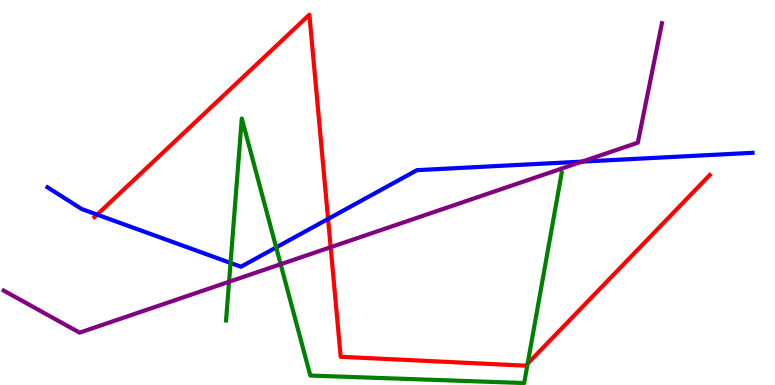[{'lines': ['blue', 'red'], 'intersections': [{'x': 1.25, 'y': 4.43}, {'x': 4.23, 'y': 4.31}]}, {'lines': ['green', 'red'], 'intersections': [{'x': 6.81, 'y': 0.554}]}, {'lines': ['purple', 'red'], 'intersections': [{'x': 4.27, 'y': 3.58}]}, {'lines': ['blue', 'green'], 'intersections': [{'x': 2.97, 'y': 3.17}, {'x': 3.56, 'y': 3.57}]}, {'lines': ['blue', 'purple'], 'intersections': [{'x': 7.51, 'y': 5.8}]}, {'lines': ['green', 'purple'], 'intersections': [{'x': 2.96, 'y': 2.68}, {'x': 3.62, 'y': 3.14}]}]